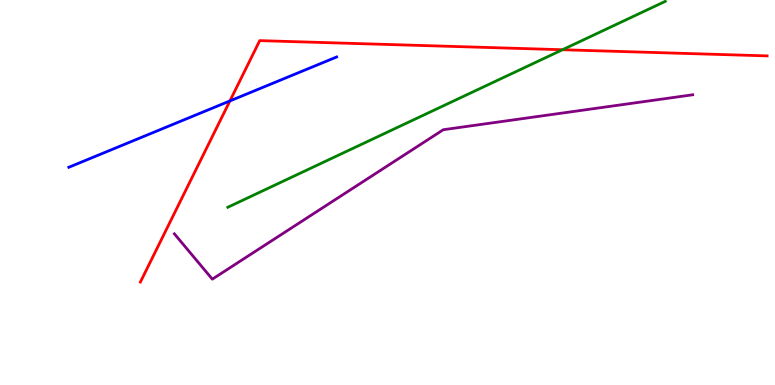[{'lines': ['blue', 'red'], 'intersections': [{'x': 2.97, 'y': 7.38}]}, {'lines': ['green', 'red'], 'intersections': [{'x': 7.26, 'y': 8.71}]}, {'lines': ['purple', 'red'], 'intersections': []}, {'lines': ['blue', 'green'], 'intersections': []}, {'lines': ['blue', 'purple'], 'intersections': []}, {'lines': ['green', 'purple'], 'intersections': []}]